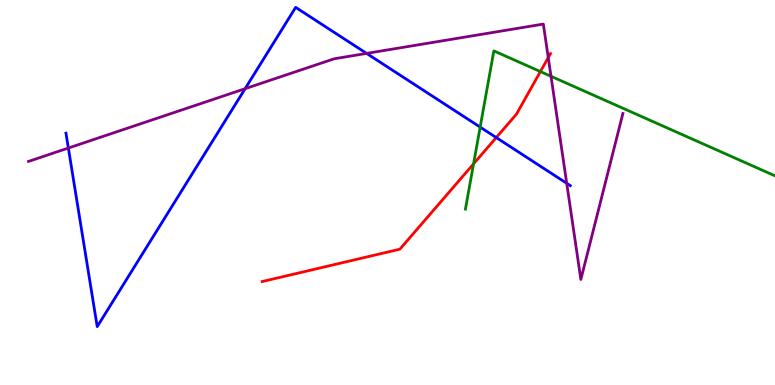[{'lines': ['blue', 'red'], 'intersections': [{'x': 6.4, 'y': 6.43}]}, {'lines': ['green', 'red'], 'intersections': [{'x': 6.11, 'y': 5.74}, {'x': 6.97, 'y': 8.14}]}, {'lines': ['purple', 'red'], 'intersections': [{'x': 7.07, 'y': 8.5}]}, {'lines': ['blue', 'green'], 'intersections': [{'x': 6.2, 'y': 6.7}]}, {'lines': ['blue', 'purple'], 'intersections': [{'x': 0.882, 'y': 6.15}, {'x': 3.16, 'y': 7.7}, {'x': 4.73, 'y': 8.61}, {'x': 7.31, 'y': 5.24}]}, {'lines': ['green', 'purple'], 'intersections': [{'x': 7.11, 'y': 8.02}]}]